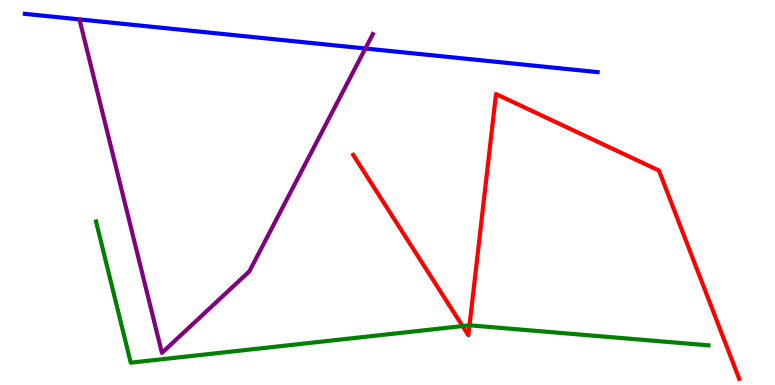[{'lines': ['blue', 'red'], 'intersections': []}, {'lines': ['green', 'red'], 'intersections': [{'x': 5.97, 'y': 1.53}, {'x': 6.06, 'y': 1.55}]}, {'lines': ['purple', 'red'], 'intersections': []}, {'lines': ['blue', 'green'], 'intersections': []}, {'lines': ['blue', 'purple'], 'intersections': [{'x': 4.71, 'y': 8.74}]}, {'lines': ['green', 'purple'], 'intersections': []}]